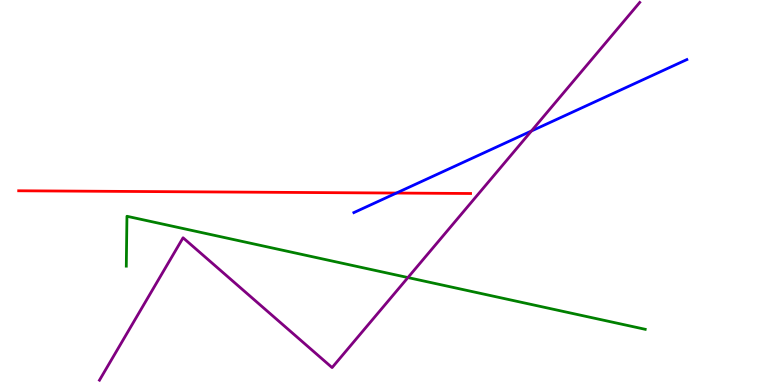[{'lines': ['blue', 'red'], 'intersections': [{'x': 5.11, 'y': 4.99}]}, {'lines': ['green', 'red'], 'intersections': []}, {'lines': ['purple', 'red'], 'intersections': []}, {'lines': ['blue', 'green'], 'intersections': []}, {'lines': ['blue', 'purple'], 'intersections': [{'x': 6.86, 'y': 6.6}]}, {'lines': ['green', 'purple'], 'intersections': [{'x': 5.26, 'y': 2.79}]}]